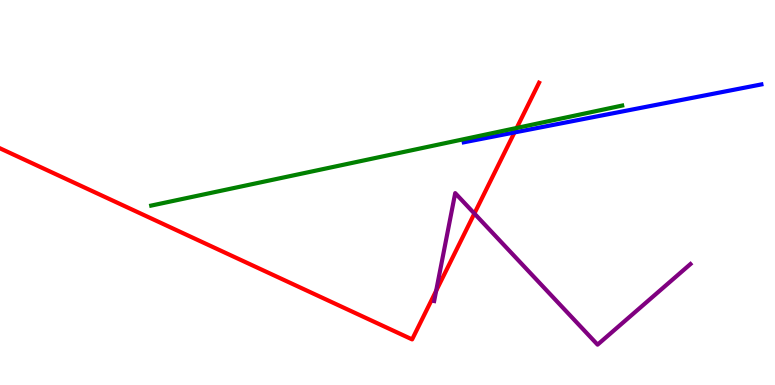[{'lines': ['blue', 'red'], 'intersections': [{'x': 6.64, 'y': 6.56}]}, {'lines': ['green', 'red'], 'intersections': [{'x': 6.67, 'y': 6.68}]}, {'lines': ['purple', 'red'], 'intersections': [{'x': 5.63, 'y': 2.45}, {'x': 6.12, 'y': 4.45}]}, {'lines': ['blue', 'green'], 'intersections': []}, {'lines': ['blue', 'purple'], 'intersections': []}, {'lines': ['green', 'purple'], 'intersections': []}]